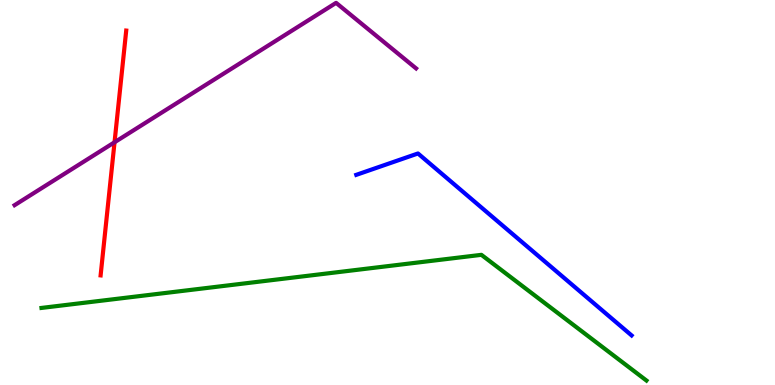[{'lines': ['blue', 'red'], 'intersections': []}, {'lines': ['green', 'red'], 'intersections': []}, {'lines': ['purple', 'red'], 'intersections': [{'x': 1.48, 'y': 6.3}]}, {'lines': ['blue', 'green'], 'intersections': []}, {'lines': ['blue', 'purple'], 'intersections': []}, {'lines': ['green', 'purple'], 'intersections': []}]